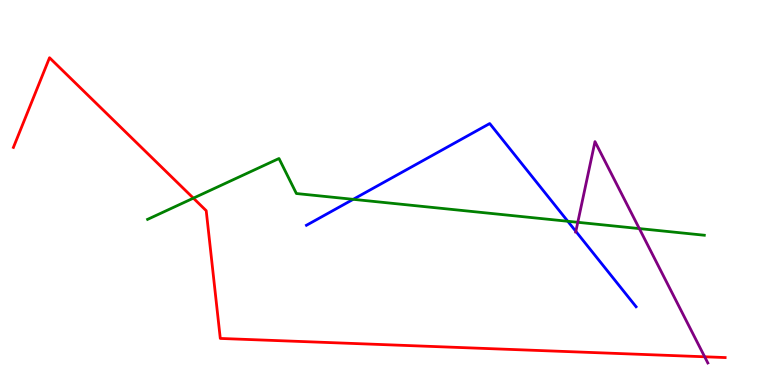[{'lines': ['blue', 'red'], 'intersections': []}, {'lines': ['green', 'red'], 'intersections': [{'x': 2.5, 'y': 4.85}]}, {'lines': ['purple', 'red'], 'intersections': [{'x': 9.09, 'y': 0.733}]}, {'lines': ['blue', 'green'], 'intersections': [{'x': 4.56, 'y': 4.82}, {'x': 7.33, 'y': 4.25}]}, {'lines': ['blue', 'purple'], 'intersections': [{'x': 7.43, 'y': 3.99}]}, {'lines': ['green', 'purple'], 'intersections': [{'x': 7.46, 'y': 4.23}, {'x': 8.25, 'y': 4.06}]}]